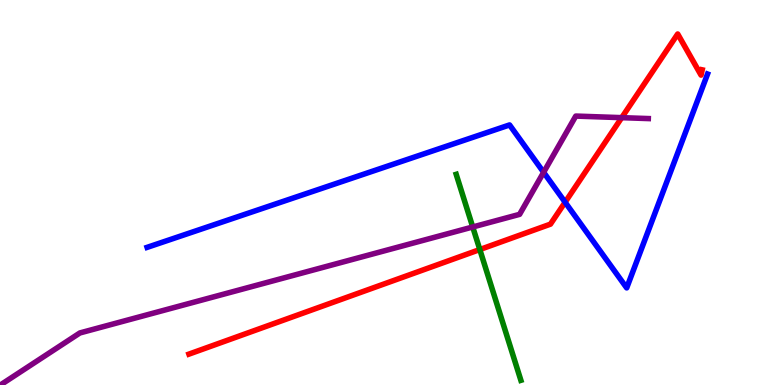[{'lines': ['blue', 'red'], 'intersections': [{'x': 7.29, 'y': 4.75}]}, {'lines': ['green', 'red'], 'intersections': [{'x': 6.19, 'y': 3.52}]}, {'lines': ['purple', 'red'], 'intersections': [{'x': 8.02, 'y': 6.94}]}, {'lines': ['blue', 'green'], 'intersections': []}, {'lines': ['blue', 'purple'], 'intersections': [{'x': 7.01, 'y': 5.52}]}, {'lines': ['green', 'purple'], 'intersections': [{'x': 6.1, 'y': 4.1}]}]